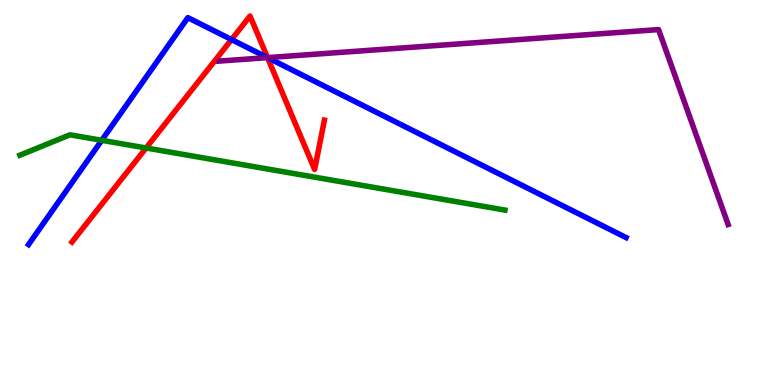[{'lines': ['blue', 'red'], 'intersections': [{'x': 2.99, 'y': 8.97}, {'x': 3.45, 'y': 8.5}]}, {'lines': ['green', 'red'], 'intersections': [{'x': 1.88, 'y': 6.16}]}, {'lines': ['purple', 'red'], 'intersections': [{'x': 3.45, 'y': 8.5}]}, {'lines': ['blue', 'green'], 'intersections': [{'x': 1.31, 'y': 6.36}]}, {'lines': ['blue', 'purple'], 'intersections': [{'x': 3.45, 'y': 8.5}]}, {'lines': ['green', 'purple'], 'intersections': []}]